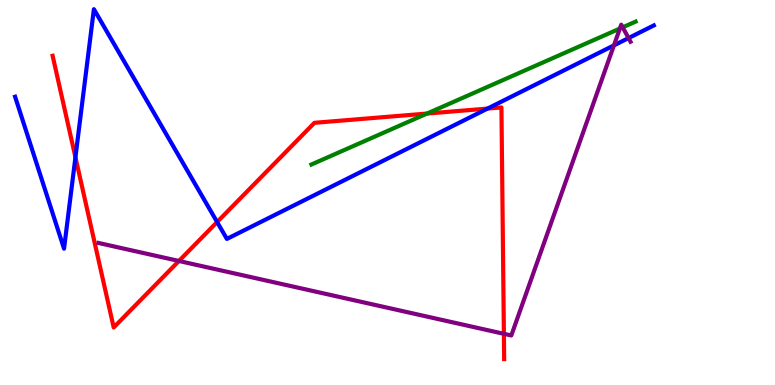[{'lines': ['blue', 'red'], 'intersections': [{'x': 0.973, 'y': 5.92}, {'x': 2.8, 'y': 4.23}, {'x': 6.29, 'y': 7.18}]}, {'lines': ['green', 'red'], 'intersections': [{'x': 5.51, 'y': 7.05}]}, {'lines': ['purple', 'red'], 'intersections': [{'x': 2.31, 'y': 3.22}, {'x': 6.5, 'y': 1.33}]}, {'lines': ['blue', 'green'], 'intersections': []}, {'lines': ['blue', 'purple'], 'intersections': [{'x': 7.92, 'y': 8.82}, {'x': 8.11, 'y': 9.01}]}, {'lines': ['green', 'purple'], 'intersections': [{'x': 8.0, 'y': 9.26}, {'x': 8.03, 'y': 9.29}]}]